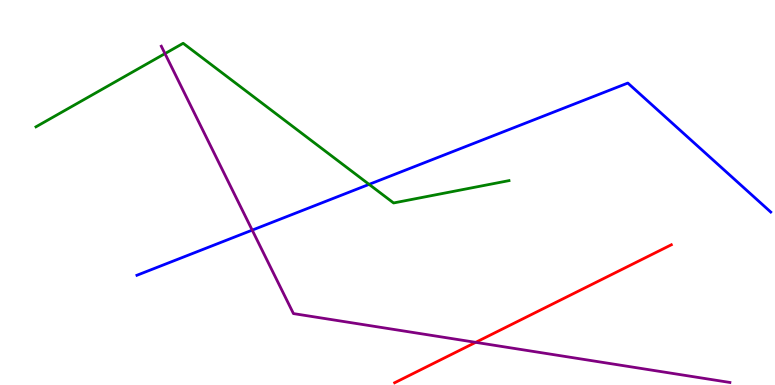[{'lines': ['blue', 'red'], 'intersections': []}, {'lines': ['green', 'red'], 'intersections': []}, {'lines': ['purple', 'red'], 'intersections': [{'x': 6.14, 'y': 1.11}]}, {'lines': ['blue', 'green'], 'intersections': [{'x': 4.76, 'y': 5.21}]}, {'lines': ['blue', 'purple'], 'intersections': [{'x': 3.25, 'y': 4.02}]}, {'lines': ['green', 'purple'], 'intersections': [{'x': 2.13, 'y': 8.61}]}]